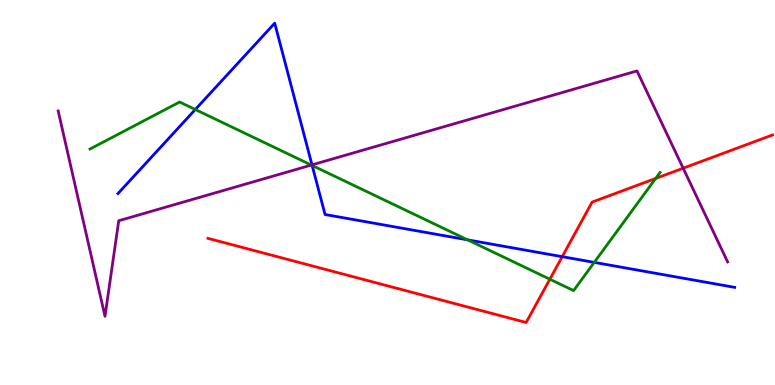[{'lines': ['blue', 'red'], 'intersections': [{'x': 7.25, 'y': 3.33}]}, {'lines': ['green', 'red'], 'intersections': [{'x': 7.09, 'y': 2.75}, {'x': 8.46, 'y': 5.37}]}, {'lines': ['purple', 'red'], 'intersections': [{'x': 8.82, 'y': 5.63}]}, {'lines': ['blue', 'green'], 'intersections': [{'x': 2.52, 'y': 7.16}, {'x': 4.03, 'y': 5.7}, {'x': 6.03, 'y': 3.77}, {'x': 7.67, 'y': 3.18}]}, {'lines': ['blue', 'purple'], 'intersections': [{'x': 4.03, 'y': 5.72}]}, {'lines': ['green', 'purple'], 'intersections': [{'x': 4.02, 'y': 5.71}]}]